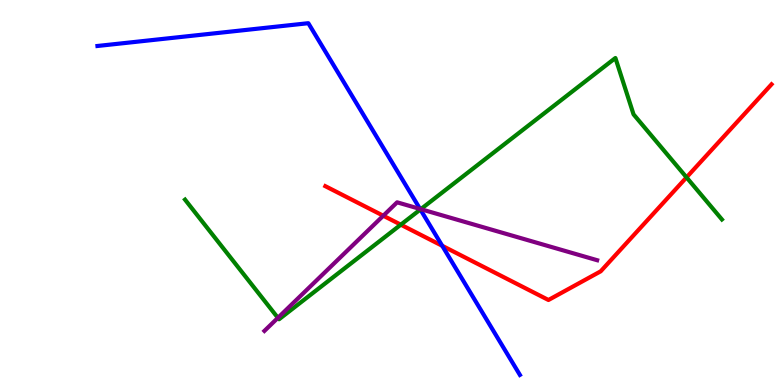[{'lines': ['blue', 'red'], 'intersections': [{'x': 5.71, 'y': 3.62}]}, {'lines': ['green', 'red'], 'intersections': [{'x': 5.17, 'y': 4.16}, {'x': 8.86, 'y': 5.39}]}, {'lines': ['purple', 'red'], 'intersections': [{'x': 4.95, 'y': 4.4}]}, {'lines': ['blue', 'green'], 'intersections': [{'x': 5.42, 'y': 4.56}]}, {'lines': ['blue', 'purple'], 'intersections': [{'x': 5.42, 'y': 4.57}]}, {'lines': ['green', 'purple'], 'intersections': [{'x': 3.59, 'y': 1.74}, {'x': 5.43, 'y': 4.57}]}]